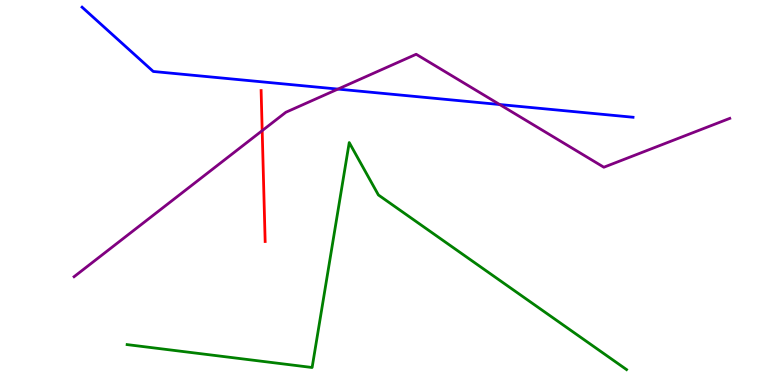[{'lines': ['blue', 'red'], 'intersections': []}, {'lines': ['green', 'red'], 'intersections': []}, {'lines': ['purple', 'red'], 'intersections': [{'x': 3.38, 'y': 6.61}]}, {'lines': ['blue', 'green'], 'intersections': []}, {'lines': ['blue', 'purple'], 'intersections': [{'x': 4.36, 'y': 7.69}, {'x': 6.45, 'y': 7.29}]}, {'lines': ['green', 'purple'], 'intersections': []}]